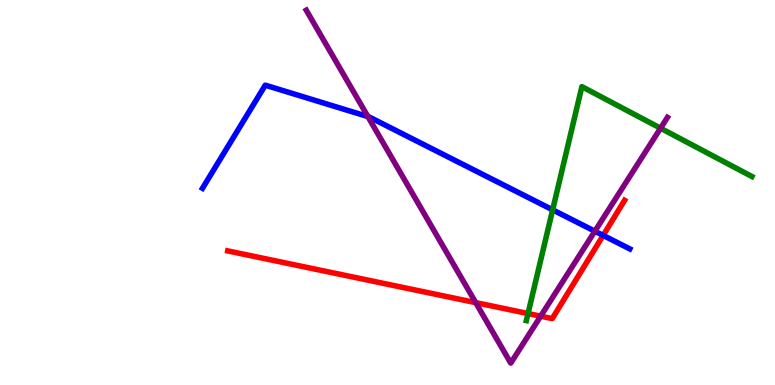[{'lines': ['blue', 'red'], 'intersections': [{'x': 7.78, 'y': 3.89}]}, {'lines': ['green', 'red'], 'intersections': [{'x': 6.81, 'y': 1.86}]}, {'lines': ['purple', 'red'], 'intersections': [{'x': 6.14, 'y': 2.14}, {'x': 6.98, 'y': 1.79}]}, {'lines': ['blue', 'green'], 'intersections': [{'x': 7.13, 'y': 4.55}]}, {'lines': ['blue', 'purple'], 'intersections': [{'x': 4.75, 'y': 6.97}, {'x': 7.68, 'y': 3.99}]}, {'lines': ['green', 'purple'], 'intersections': [{'x': 8.52, 'y': 6.67}]}]